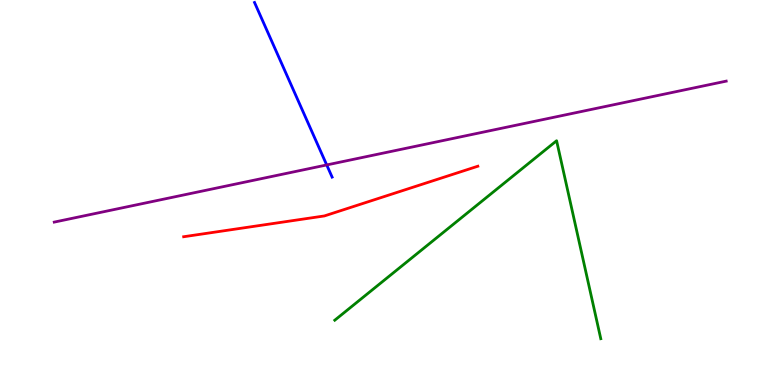[{'lines': ['blue', 'red'], 'intersections': []}, {'lines': ['green', 'red'], 'intersections': []}, {'lines': ['purple', 'red'], 'intersections': []}, {'lines': ['blue', 'green'], 'intersections': []}, {'lines': ['blue', 'purple'], 'intersections': [{'x': 4.22, 'y': 5.72}]}, {'lines': ['green', 'purple'], 'intersections': []}]